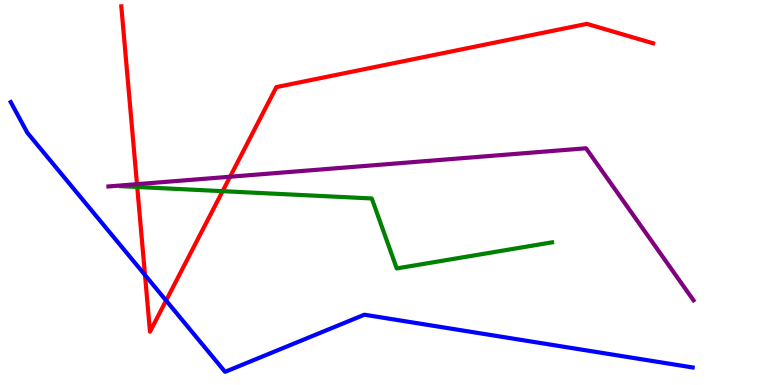[{'lines': ['blue', 'red'], 'intersections': [{'x': 1.87, 'y': 2.86}, {'x': 2.14, 'y': 2.19}]}, {'lines': ['green', 'red'], 'intersections': [{'x': 1.77, 'y': 5.14}, {'x': 2.87, 'y': 5.03}]}, {'lines': ['purple', 'red'], 'intersections': [{'x': 1.77, 'y': 5.22}, {'x': 2.97, 'y': 5.41}]}, {'lines': ['blue', 'green'], 'intersections': []}, {'lines': ['blue', 'purple'], 'intersections': []}, {'lines': ['green', 'purple'], 'intersections': []}]